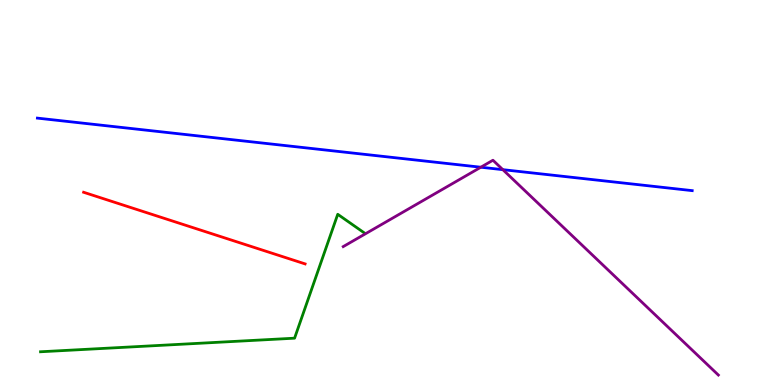[{'lines': ['blue', 'red'], 'intersections': []}, {'lines': ['green', 'red'], 'intersections': []}, {'lines': ['purple', 'red'], 'intersections': []}, {'lines': ['blue', 'green'], 'intersections': []}, {'lines': ['blue', 'purple'], 'intersections': [{'x': 6.2, 'y': 5.66}, {'x': 6.49, 'y': 5.59}]}, {'lines': ['green', 'purple'], 'intersections': []}]